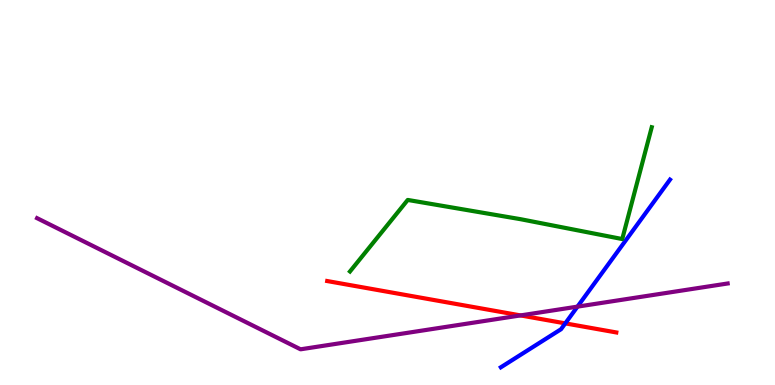[{'lines': ['blue', 'red'], 'intersections': [{'x': 7.29, 'y': 1.6}]}, {'lines': ['green', 'red'], 'intersections': []}, {'lines': ['purple', 'red'], 'intersections': [{'x': 6.72, 'y': 1.81}]}, {'lines': ['blue', 'green'], 'intersections': []}, {'lines': ['blue', 'purple'], 'intersections': [{'x': 7.45, 'y': 2.04}]}, {'lines': ['green', 'purple'], 'intersections': []}]